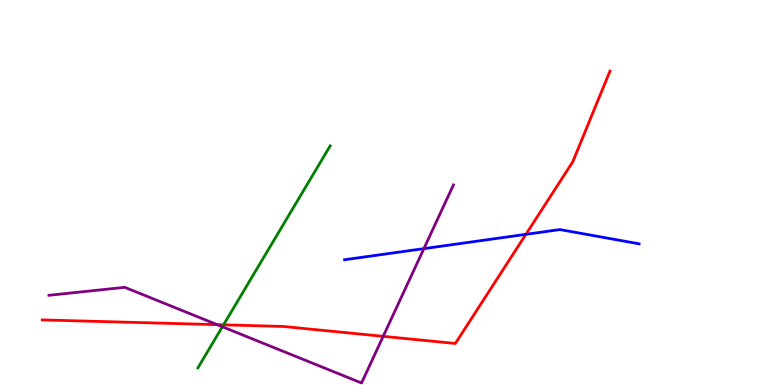[{'lines': ['blue', 'red'], 'intersections': [{'x': 6.79, 'y': 3.91}]}, {'lines': ['green', 'red'], 'intersections': [{'x': 2.88, 'y': 1.56}]}, {'lines': ['purple', 'red'], 'intersections': [{'x': 2.8, 'y': 1.57}, {'x': 4.94, 'y': 1.26}]}, {'lines': ['blue', 'green'], 'intersections': []}, {'lines': ['blue', 'purple'], 'intersections': [{'x': 5.47, 'y': 3.54}]}, {'lines': ['green', 'purple'], 'intersections': [{'x': 2.87, 'y': 1.51}]}]